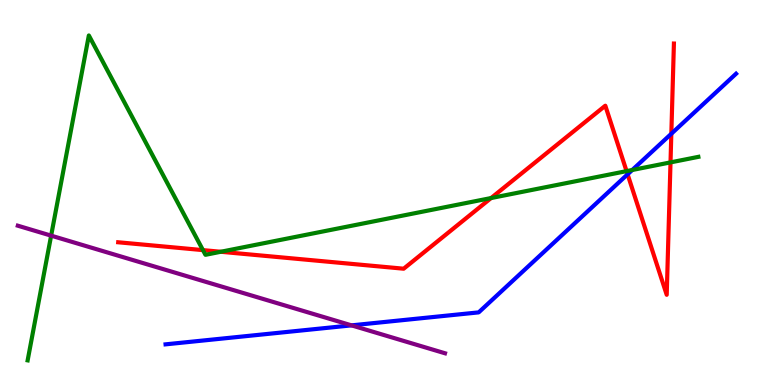[{'lines': ['blue', 'red'], 'intersections': [{'x': 8.1, 'y': 5.47}, {'x': 8.66, 'y': 6.53}]}, {'lines': ['green', 'red'], 'intersections': [{'x': 2.62, 'y': 3.5}, {'x': 2.85, 'y': 3.46}, {'x': 6.34, 'y': 4.86}, {'x': 8.08, 'y': 5.56}, {'x': 8.65, 'y': 5.78}]}, {'lines': ['purple', 'red'], 'intersections': []}, {'lines': ['blue', 'green'], 'intersections': [{'x': 8.16, 'y': 5.58}]}, {'lines': ['blue', 'purple'], 'intersections': [{'x': 4.54, 'y': 1.55}]}, {'lines': ['green', 'purple'], 'intersections': [{'x': 0.66, 'y': 3.88}]}]